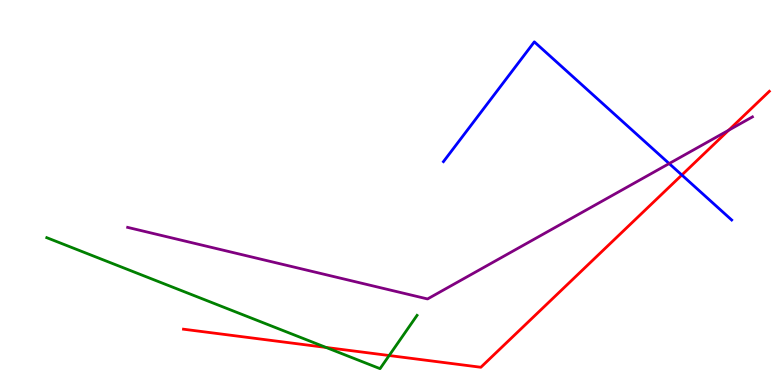[{'lines': ['blue', 'red'], 'intersections': [{'x': 8.8, 'y': 5.45}]}, {'lines': ['green', 'red'], 'intersections': [{'x': 4.21, 'y': 0.975}, {'x': 5.02, 'y': 0.766}]}, {'lines': ['purple', 'red'], 'intersections': [{'x': 9.4, 'y': 6.62}]}, {'lines': ['blue', 'green'], 'intersections': []}, {'lines': ['blue', 'purple'], 'intersections': [{'x': 8.63, 'y': 5.75}]}, {'lines': ['green', 'purple'], 'intersections': []}]